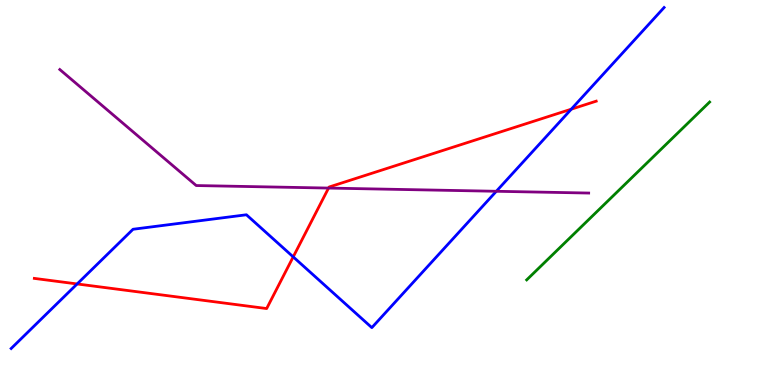[{'lines': ['blue', 'red'], 'intersections': [{'x': 0.995, 'y': 2.62}, {'x': 3.78, 'y': 3.33}, {'x': 7.37, 'y': 7.16}]}, {'lines': ['green', 'red'], 'intersections': []}, {'lines': ['purple', 'red'], 'intersections': [{'x': 4.24, 'y': 5.12}]}, {'lines': ['blue', 'green'], 'intersections': []}, {'lines': ['blue', 'purple'], 'intersections': [{'x': 6.4, 'y': 5.03}]}, {'lines': ['green', 'purple'], 'intersections': []}]